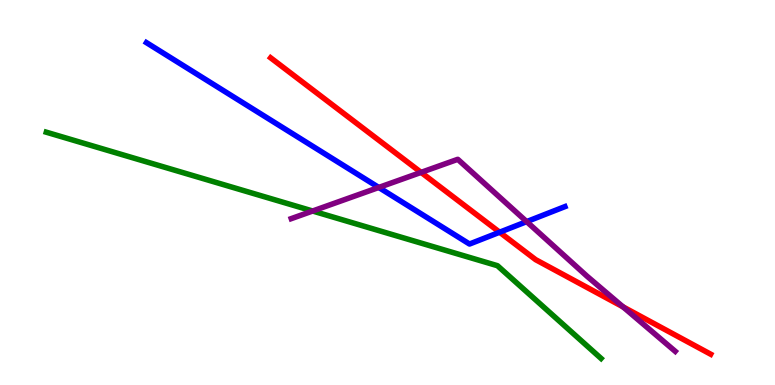[{'lines': ['blue', 'red'], 'intersections': [{'x': 6.45, 'y': 3.97}]}, {'lines': ['green', 'red'], 'intersections': []}, {'lines': ['purple', 'red'], 'intersections': [{'x': 5.43, 'y': 5.52}, {'x': 8.04, 'y': 2.03}]}, {'lines': ['blue', 'green'], 'intersections': []}, {'lines': ['blue', 'purple'], 'intersections': [{'x': 4.89, 'y': 5.13}, {'x': 6.8, 'y': 4.24}]}, {'lines': ['green', 'purple'], 'intersections': [{'x': 4.03, 'y': 4.52}]}]